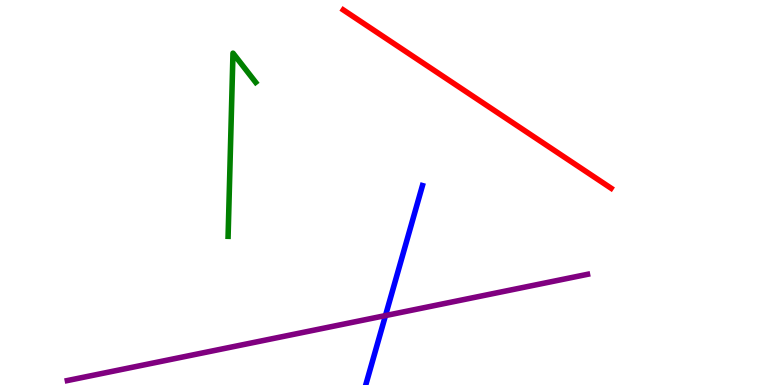[{'lines': ['blue', 'red'], 'intersections': []}, {'lines': ['green', 'red'], 'intersections': []}, {'lines': ['purple', 'red'], 'intersections': []}, {'lines': ['blue', 'green'], 'intersections': []}, {'lines': ['blue', 'purple'], 'intersections': [{'x': 4.97, 'y': 1.8}]}, {'lines': ['green', 'purple'], 'intersections': []}]